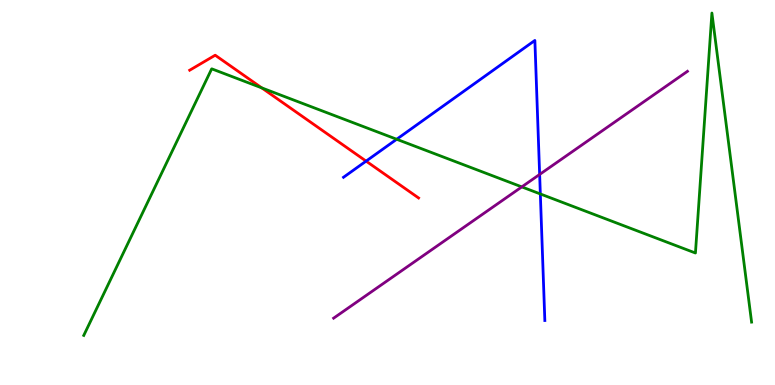[{'lines': ['blue', 'red'], 'intersections': [{'x': 4.72, 'y': 5.81}]}, {'lines': ['green', 'red'], 'intersections': [{'x': 3.38, 'y': 7.72}]}, {'lines': ['purple', 'red'], 'intersections': []}, {'lines': ['blue', 'green'], 'intersections': [{'x': 5.12, 'y': 6.38}, {'x': 6.97, 'y': 4.96}]}, {'lines': ['blue', 'purple'], 'intersections': [{'x': 6.96, 'y': 5.47}]}, {'lines': ['green', 'purple'], 'intersections': [{'x': 6.73, 'y': 5.15}]}]